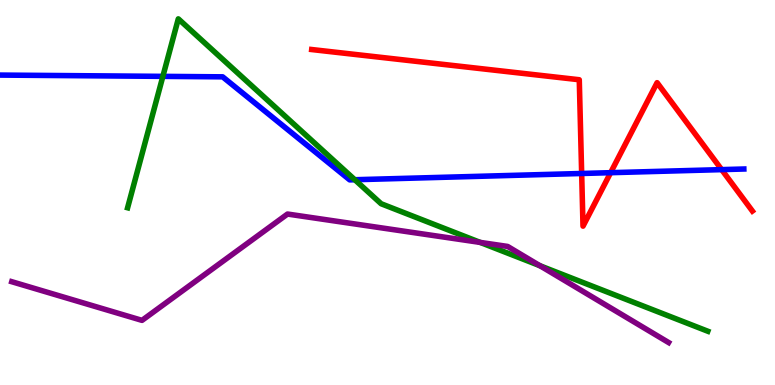[{'lines': ['blue', 'red'], 'intersections': [{'x': 7.51, 'y': 5.49}, {'x': 7.88, 'y': 5.51}, {'x': 9.31, 'y': 5.59}]}, {'lines': ['green', 'red'], 'intersections': []}, {'lines': ['purple', 'red'], 'intersections': []}, {'lines': ['blue', 'green'], 'intersections': [{'x': 2.1, 'y': 8.02}, {'x': 4.58, 'y': 5.33}]}, {'lines': ['blue', 'purple'], 'intersections': []}, {'lines': ['green', 'purple'], 'intersections': [{'x': 6.2, 'y': 3.7}, {'x': 6.97, 'y': 3.1}]}]